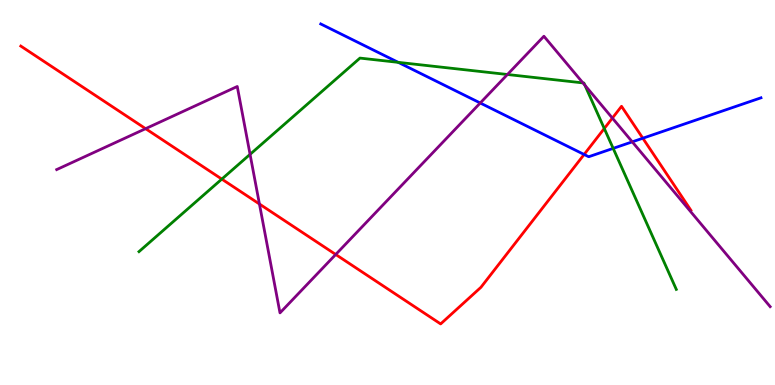[{'lines': ['blue', 'red'], 'intersections': [{'x': 7.54, 'y': 5.99}, {'x': 8.29, 'y': 6.41}]}, {'lines': ['green', 'red'], 'intersections': [{'x': 2.86, 'y': 5.35}, {'x': 7.8, 'y': 6.66}]}, {'lines': ['purple', 'red'], 'intersections': [{'x': 1.88, 'y': 6.66}, {'x': 3.35, 'y': 4.7}, {'x': 4.33, 'y': 3.39}, {'x': 7.9, 'y': 6.93}]}, {'lines': ['blue', 'green'], 'intersections': [{'x': 5.14, 'y': 8.38}, {'x': 7.91, 'y': 6.15}]}, {'lines': ['blue', 'purple'], 'intersections': [{'x': 6.2, 'y': 7.32}, {'x': 8.16, 'y': 6.32}]}, {'lines': ['green', 'purple'], 'intersections': [{'x': 3.23, 'y': 5.99}, {'x': 6.55, 'y': 8.06}, {'x': 7.52, 'y': 7.85}, {'x': 7.55, 'y': 7.79}]}]